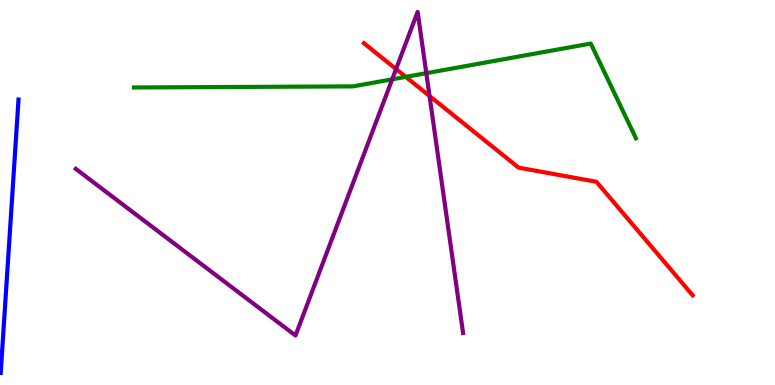[{'lines': ['blue', 'red'], 'intersections': []}, {'lines': ['green', 'red'], 'intersections': [{'x': 5.24, 'y': 8.0}]}, {'lines': ['purple', 'red'], 'intersections': [{'x': 5.11, 'y': 8.21}, {'x': 5.54, 'y': 7.51}]}, {'lines': ['blue', 'green'], 'intersections': []}, {'lines': ['blue', 'purple'], 'intersections': []}, {'lines': ['green', 'purple'], 'intersections': [{'x': 5.06, 'y': 7.94}, {'x': 5.5, 'y': 8.1}]}]